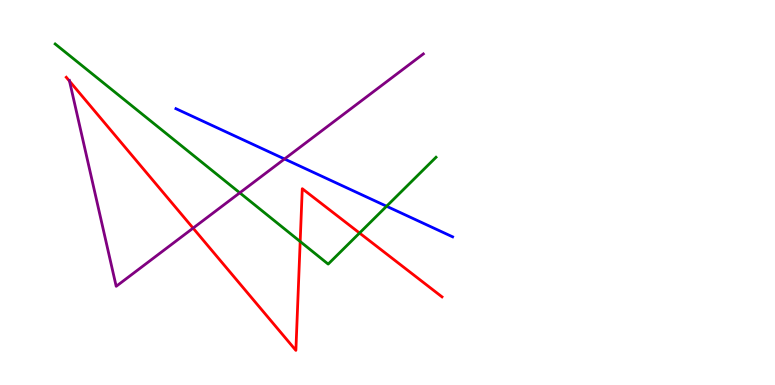[{'lines': ['blue', 'red'], 'intersections': []}, {'lines': ['green', 'red'], 'intersections': [{'x': 3.87, 'y': 3.73}, {'x': 4.64, 'y': 3.95}]}, {'lines': ['purple', 'red'], 'intersections': [{'x': 0.897, 'y': 7.89}, {'x': 2.49, 'y': 4.07}]}, {'lines': ['blue', 'green'], 'intersections': [{'x': 4.99, 'y': 4.64}]}, {'lines': ['blue', 'purple'], 'intersections': [{'x': 3.67, 'y': 5.87}]}, {'lines': ['green', 'purple'], 'intersections': [{'x': 3.09, 'y': 4.99}]}]